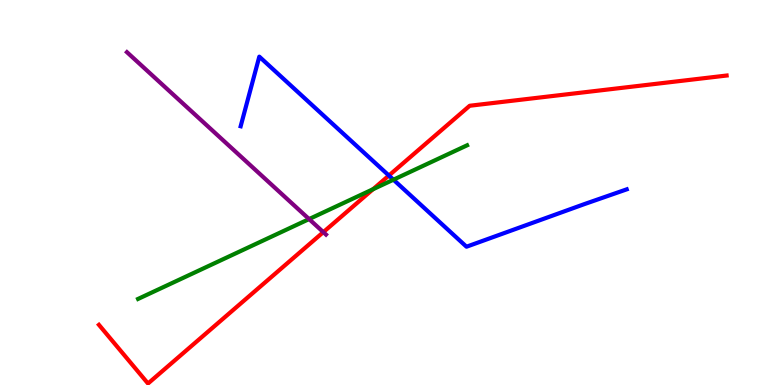[{'lines': ['blue', 'red'], 'intersections': [{'x': 5.02, 'y': 5.44}]}, {'lines': ['green', 'red'], 'intersections': [{'x': 4.81, 'y': 5.08}]}, {'lines': ['purple', 'red'], 'intersections': [{'x': 4.17, 'y': 3.97}]}, {'lines': ['blue', 'green'], 'intersections': [{'x': 5.08, 'y': 5.33}]}, {'lines': ['blue', 'purple'], 'intersections': []}, {'lines': ['green', 'purple'], 'intersections': [{'x': 3.99, 'y': 4.31}]}]